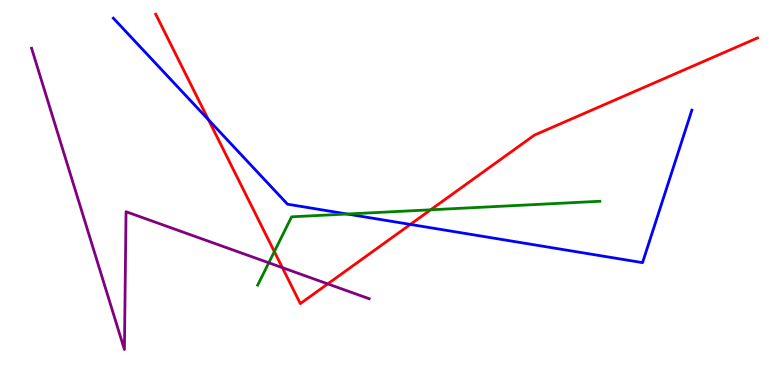[{'lines': ['blue', 'red'], 'intersections': [{'x': 2.69, 'y': 6.89}, {'x': 5.29, 'y': 4.17}]}, {'lines': ['green', 'red'], 'intersections': [{'x': 3.54, 'y': 3.47}, {'x': 5.56, 'y': 4.55}]}, {'lines': ['purple', 'red'], 'intersections': [{'x': 3.64, 'y': 3.05}, {'x': 4.23, 'y': 2.63}]}, {'lines': ['blue', 'green'], 'intersections': [{'x': 4.48, 'y': 4.44}]}, {'lines': ['blue', 'purple'], 'intersections': []}, {'lines': ['green', 'purple'], 'intersections': [{'x': 3.47, 'y': 3.17}]}]